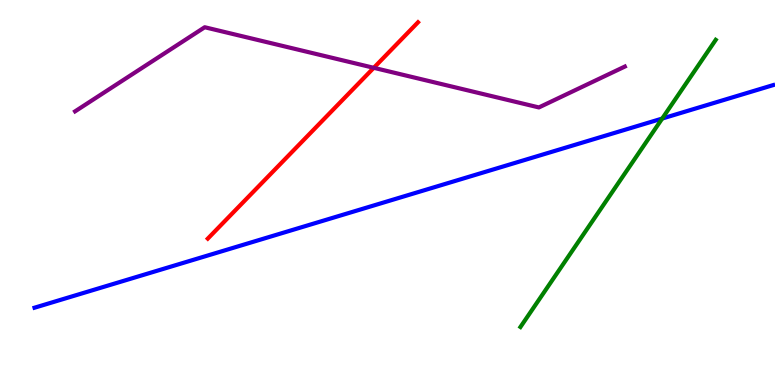[{'lines': ['blue', 'red'], 'intersections': []}, {'lines': ['green', 'red'], 'intersections': []}, {'lines': ['purple', 'red'], 'intersections': [{'x': 4.82, 'y': 8.24}]}, {'lines': ['blue', 'green'], 'intersections': [{'x': 8.54, 'y': 6.92}]}, {'lines': ['blue', 'purple'], 'intersections': []}, {'lines': ['green', 'purple'], 'intersections': []}]